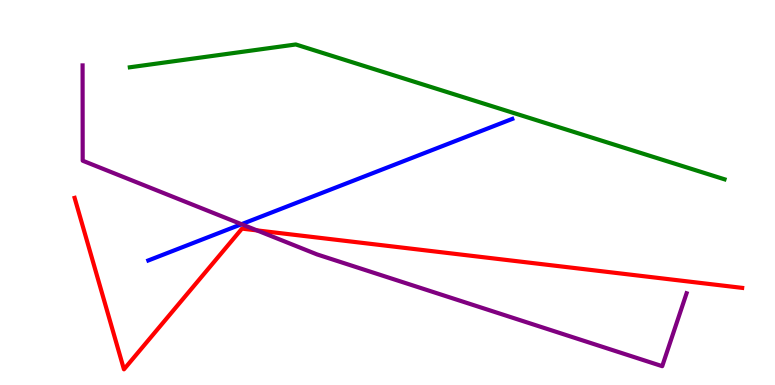[{'lines': ['blue', 'red'], 'intersections': []}, {'lines': ['green', 'red'], 'intersections': []}, {'lines': ['purple', 'red'], 'intersections': [{'x': 3.32, 'y': 4.02}]}, {'lines': ['blue', 'green'], 'intersections': []}, {'lines': ['blue', 'purple'], 'intersections': [{'x': 3.12, 'y': 4.18}]}, {'lines': ['green', 'purple'], 'intersections': []}]